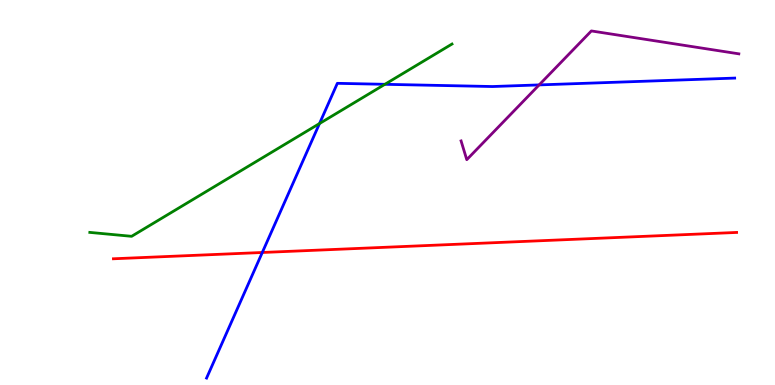[{'lines': ['blue', 'red'], 'intersections': [{'x': 3.38, 'y': 3.44}]}, {'lines': ['green', 'red'], 'intersections': []}, {'lines': ['purple', 'red'], 'intersections': []}, {'lines': ['blue', 'green'], 'intersections': [{'x': 4.12, 'y': 6.79}, {'x': 4.97, 'y': 7.81}]}, {'lines': ['blue', 'purple'], 'intersections': [{'x': 6.96, 'y': 7.79}]}, {'lines': ['green', 'purple'], 'intersections': []}]